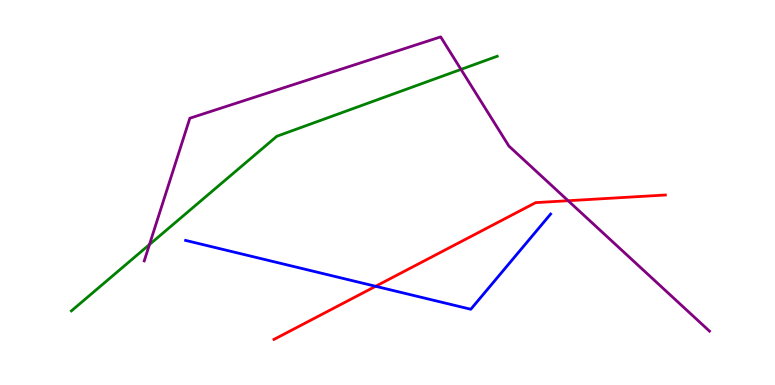[{'lines': ['blue', 'red'], 'intersections': [{'x': 4.85, 'y': 2.56}]}, {'lines': ['green', 'red'], 'intersections': []}, {'lines': ['purple', 'red'], 'intersections': [{'x': 7.33, 'y': 4.79}]}, {'lines': ['blue', 'green'], 'intersections': []}, {'lines': ['blue', 'purple'], 'intersections': []}, {'lines': ['green', 'purple'], 'intersections': [{'x': 1.93, 'y': 3.65}, {'x': 5.95, 'y': 8.2}]}]